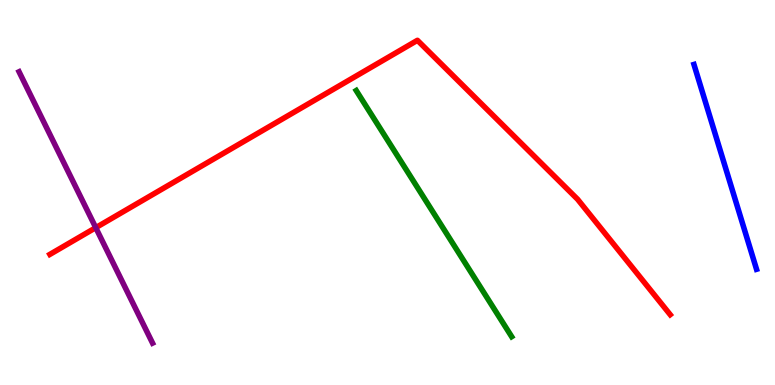[{'lines': ['blue', 'red'], 'intersections': []}, {'lines': ['green', 'red'], 'intersections': []}, {'lines': ['purple', 'red'], 'intersections': [{'x': 1.24, 'y': 4.09}]}, {'lines': ['blue', 'green'], 'intersections': []}, {'lines': ['blue', 'purple'], 'intersections': []}, {'lines': ['green', 'purple'], 'intersections': []}]